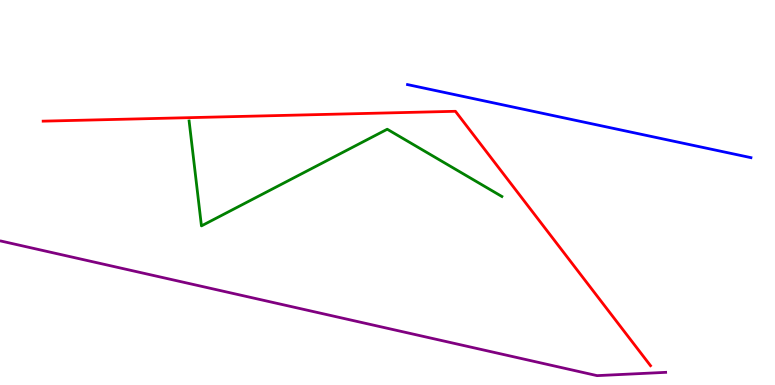[{'lines': ['blue', 'red'], 'intersections': []}, {'lines': ['green', 'red'], 'intersections': []}, {'lines': ['purple', 'red'], 'intersections': []}, {'lines': ['blue', 'green'], 'intersections': []}, {'lines': ['blue', 'purple'], 'intersections': []}, {'lines': ['green', 'purple'], 'intersections': []}]